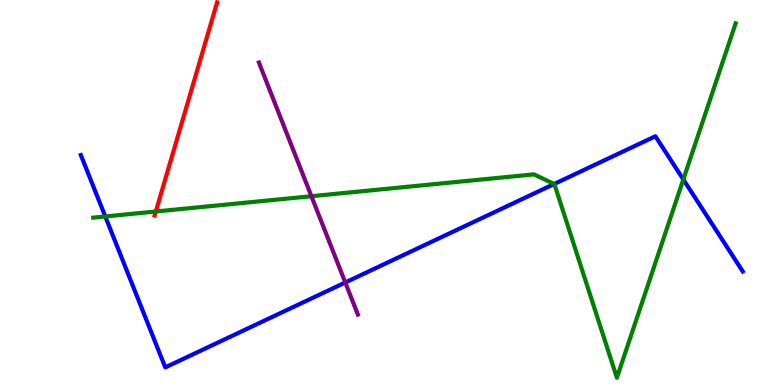[{'lines': ['blue', 'red'], 'intersections': []}, {'lines': ['green', 'red'], 'intersections': [{'x': 2.01, 'y': 4.51}]}, {'lines': ['purple', 'red'], 'intersections': []}, {'lines': ['blue', 'green'], 'intersections': [{'x': 1.36, 'y': 4.38}, {'x': 7.15, 'y': 5.22}, {'x': 8.82, 'y': 5.34}]}, {'lines': ['blue', 'purple'], 'intersections': [{'x': 4.46, 'y': 2.66}]}, {'lines': ['green', 'purple'], 'intersections': [{'x': 4.02, 'y': 4.9}]}]